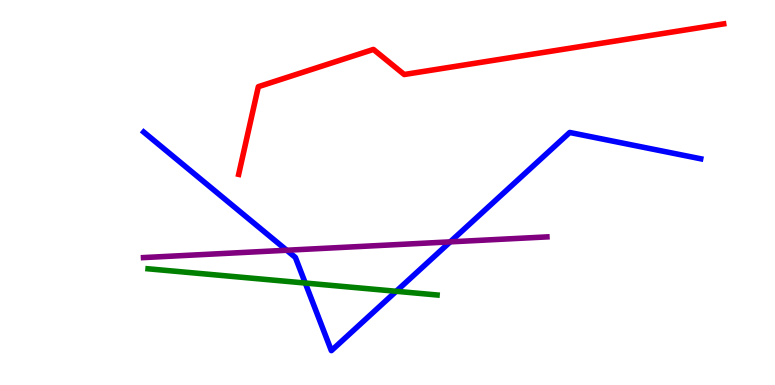[{'lines': ['blue', 'red'], 'intersections': []}, {'lines': ['green', 'red'], 'intersections': []}, {'lines': ['purple', 'red'], 'intersections': []}, {'lines': ['blue', 'green'], 'intersections': [{'x': 3.94, 'y': 2.65}, {'x': 5.11, 'y': 2.43}]}, {'lines': ['blue', 'purple'], 'intersections': [{'x': 3.7, 'y': 3.5}, {'x': 5.81, 'y': 3.72}]}, {'lines': ['green', 'purple'], 'intersections': []}]